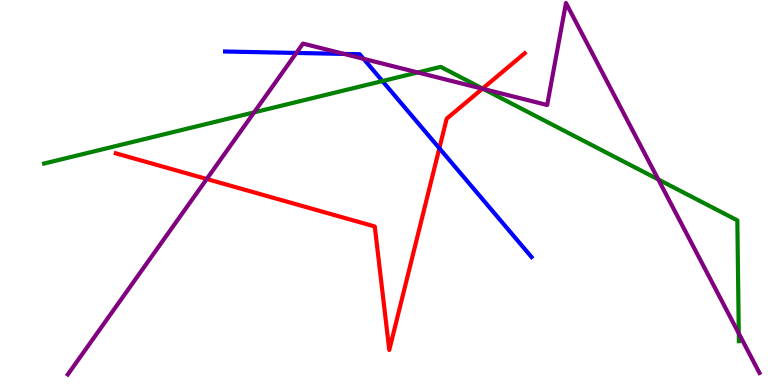[{'lines': ['blue', 'red'], 'intersections': [{'x': 5.67, 'y': 6.15}]}, {'lines': ['green', 'red'], 'intersections': [{'x': 6.23, 'y': 7.7}]}, {'lines': ['purple', 'red'], 'intersections': [{'x': 2.67, 'y': 5.35}, {'x': 6.22, 'y': 7.7}]}, {'lines': ['blue', 'green'], 'intersections': [{'x': 4.93, 'y': 7.89}]}, {'lines': ['blue', 'purple'], 'intersections': [{'x': 3.82, 'y': 8.62}, {'x': 4.44, 'y': 8.6}, {'x': 4.69, 'y': 8.47}]}, {'lines': ['green', 'purple'], 'intersections': [{'x': 3.28, 'y': 7.08}, {'x': 5.39, 'y': 8.12}, {'x': 6.24, 'y': 7.69}, {'x': 8.49, 'y': 5.34}, {'x': 9.53, 'y': 1.34}]}]